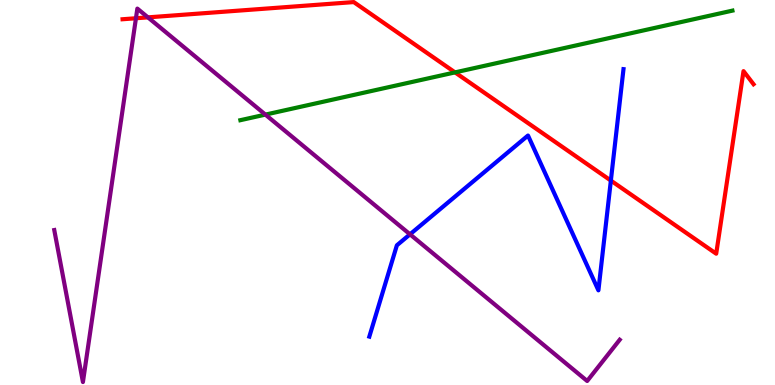[{'lines': ['blue', 'red'], 'intersections': [{'x': 7.88, 'y': 5.31}]}, {'lines': ['green', 'red'], 'intersections': [{'x': 5.87, 'y': 8.12}]}, {'lines': ['purple', 'red'], 'intersections': [{'x': 1.75, 'y': 9.53}, {'x': 1.91, 'y': 9.55}]}, {'lines': ['blue', 'green'], 'intersections': []}, {'lines': ['blue', 'purple'], 'intersections': [{'x': 5.29, 'y': 3.91}]}, {'lines': ['green', 'purple'], 'intersections': [{'x': 3.42, 'y': 7.02}]}]